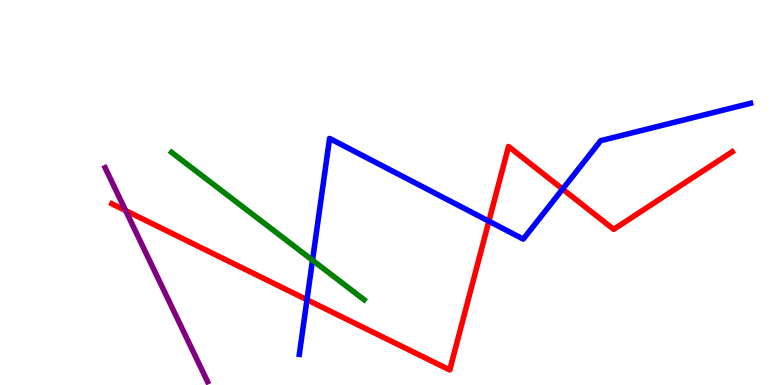[{'lines': ['blue', 'red'], 'intersections': [{'x': 3.96, 'y': 2.21}, {'x': 6.31, 'y': 4.25}, {'x': 7.26, 'y': 5.09}]}, {'lines': ['green', 'red'], 'intersections': []}, {'lines': ['purple', 'red'], 'intersections': [{'x': 1.62, 'y': 4.53}]}, {'lines': ['blue', 'green'], 'intersections': [{'x': 4.03, 'y': 3.24}]}, {'lines': ['blue', 'purple'], 'intersections': []}, {'lines': ['green', 'purple'], 'intersections': []}]